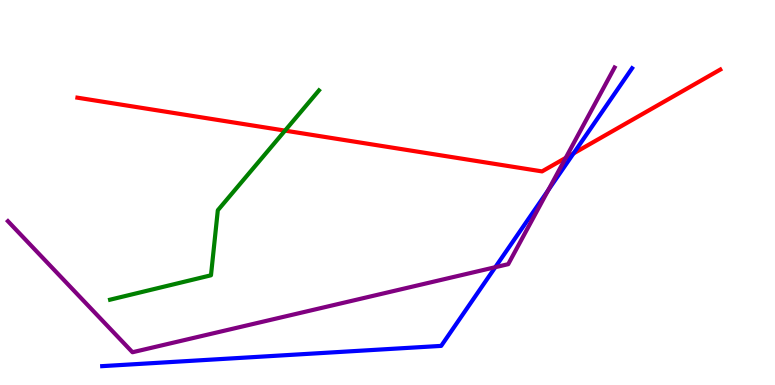[{'lines': ['blue', 'red'], 'intersections': [{'x': 7.4, 'y': 6.02}]}, {'lines': ['green', 'red'], 'intersections': [{'x': 3.68, 'y': 6.61}]}, {'lines': ['purple', 'red'], 'intersections': [{'x': 7.3, 'y': 5.9}]}, {'lines': ['blue', 'green'], 'intersections': []}, {'lines': ['blue', 'purple'], 'intersections': [{'x': 6.39, 'y': 3.06}, {'x': 7.07, 'y': 5.06}]}, {'lines': ['green', 'purple'], 'intersections': []}]